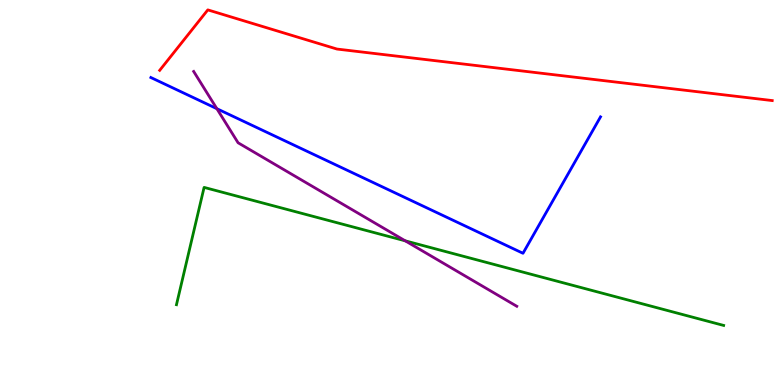[{'lines': ['blue', 'red'], 'intersections': []}, {'lines': ['green', 'red'], 'intersections': []}, {'lines': ['purple', 'red'], 'intersections': []}, {'lines': ['blue', 'green'], 'intersections': []}, {'lines': ['blue', 'purple'], 'intersections': [{'x': 2.8, 'y': 7.18}]}, {'lines': ['green', 'purple'], 'intersections': [{'x': 5.23, 'y': 3.74}]}]